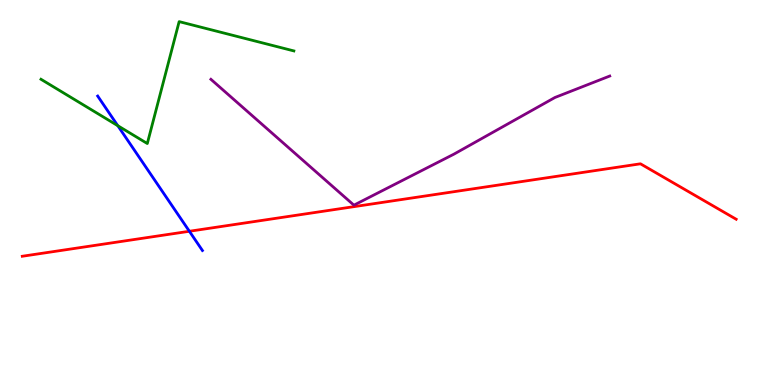[{'lines': ['blue', 'red'], 'intersections': [{'x': 2.44, 'y': 3.99}]}, {'lines': ['green', 'red'], 'intersections': []}, {'lines': ['purple', 'red'], 'intersections': []}, {'lines': ['blue', 'green'], 'intersections': [{'x': 1.52, 'y': 6.74}]}, {'lines': ['blue', 'purple'], 'intersections': []}, {'lines': ['green', 'purple'], 'intersections': []}]